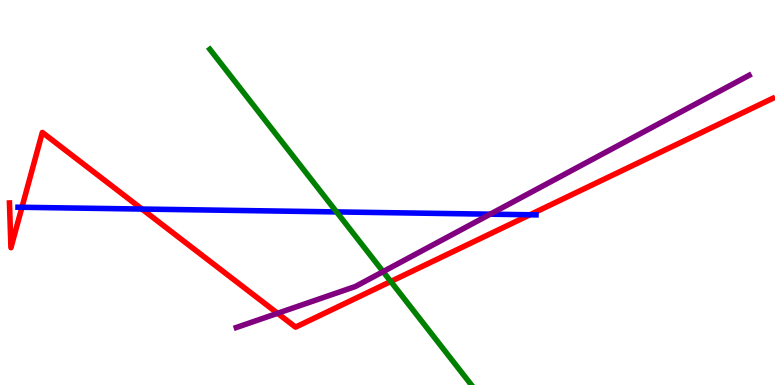[{'lines': ['blue', 'red'], 'intersections': [{'x': 0.283, 'y': 4.62}, {'x': 1.83, 'y': 4.57}, {'x': 6.84, 'y': 4.42}]}, {'lines': ['green', 'red'], 'intersections': [{'x': 5.04, 'y': 2.69}]}, {'lines': ['purple', 'red'], 'intersections': [{'x': 3.58, 'y': 1.86}]}, {'lines': ['blue', 'green'], 'intersections': [{'x': 4.34, 'y': 4.5}]}, {'lines': ['blue', 'purple'], 'intersections': [{'x': 6.33, 'y': 4.44}]}, {'lines': ['green', 'purple'], 'intersections': [{'x': 4.94, 'y': 2.94}]}]